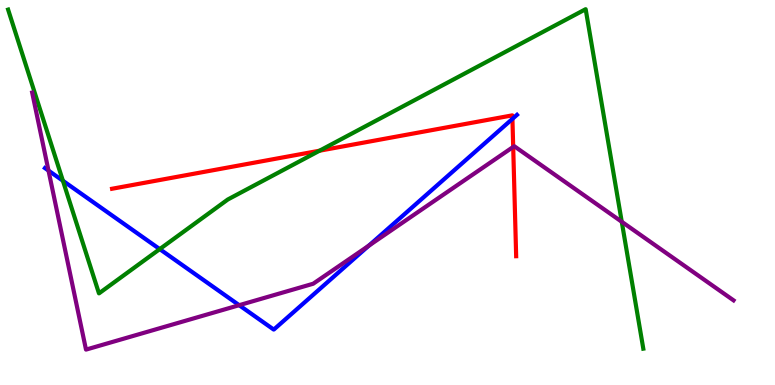[{'lines': ['blue', 'red'], 'intersections': [{'x': 6.61, 'y': 6.91}]}, {'lines': ['green', 'red'], 'intersections': [{'x': 4.12, 'y': 6.09}]}, {'lines': ['purple', 'red'], 'intersections': [{'x': 6.62, 'y': 6.18}]}, {'lines': ['blue', 'green'], 'intersections': [{'x': 0.812, 'y': 5.3}, {'x': 2.06, 'y': 3.53}]}, {'lines': ['blue', 'purple'], 'intersections': [{'x': 0.626, 'y': 5.57}, {'x': 3.09, 'y': 2.07}, {'x': 4.76, 'y': 3.62}]}, {'lines': ['green', 'purple'], 'intersections': [{'x': 8.02, 'y': 4.24}]}]